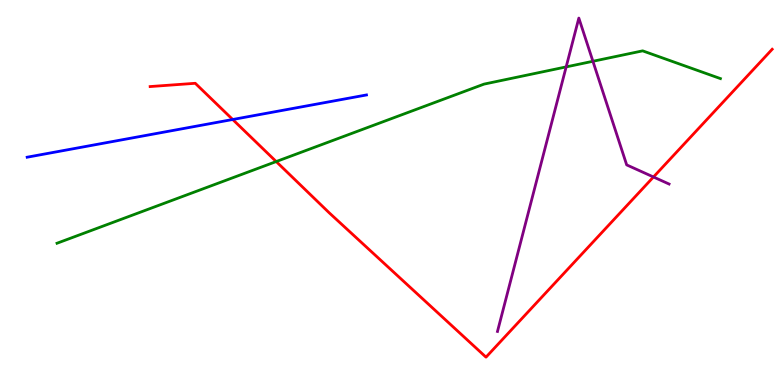[{'lines': ['blue', 'red'], 'intersections': [{'x': 3.0, 'y': 6.9}]}, {'lines': ['green', 'red'], 'intersections': [{'x': 3.56, 'y': 5.8}]}, {'lines': ['purple', 'red'], 'intersections': [{'x': 8.43, 'y': 5.4}]}, {'lines': ['blue', 'green'], 'intersections': []}, {'lines': ['blue', 'purple'], 'intersections': []}, {'lines': ['green', 'purple'], 'intersections': [{'x': 7.31, 'y': 8.26}, {'x': 7.65, 'y': 8.41}]}]